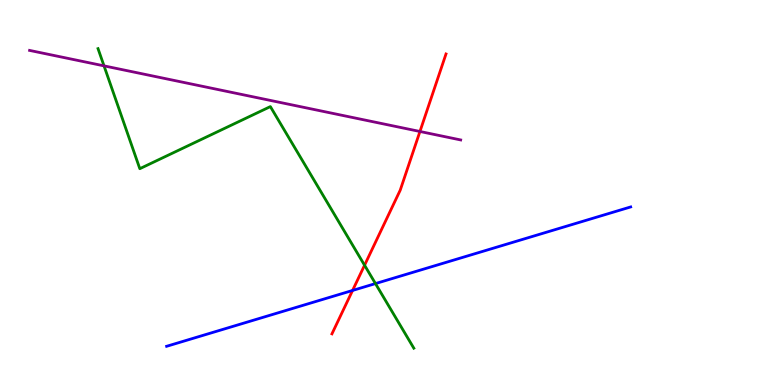[{'lines': ['blue', 'red'], 'intersections': [{'x': 4.55, 'y': 2.46}]}, {'lines': ['green', 'red'], 'intersections': [{'x': 4.7, 'y': 3.11}]}, {'lines': ['purple', 'red'], 'intersections': [{'x': 5.42, 'y': 6.58}]}, {'lines': ['blue', 'green'], 'intersections': [{'x': 4.84, 'y': 2.63}]}, {'lines': ['blue', 'purple'], 'intersections': []}, {'lines': ['green', 'purple'], 'intersections': [{'x': 1.34, 'y': 8.29}]}]